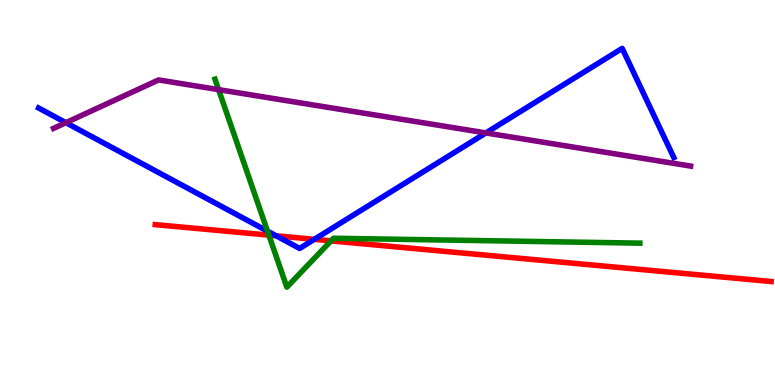[{'lines': ['blue', 'red'], 'intersections': [{'x': 3.56, 'y': 3.88}, {'x': 4.06, 'y': 3.78}]}, {'lines': ['green', 'red'], 'intersections': [{'x': 3.47, 'y': 3.89}, {'x': 4.27, 'y': 3.74}]}, {'lines': ['purple', 'red'], 'intersections': []}, {'lines': ['blue', 'green'], 'intersections': [{'x': 3.45, 'y': 4.0}]}, {'lines': ['blue', 'purple'], 'intersections': [{'x': 0.85, 'y': 6.81}, {'x': 6.27, 'y': 6.55}]}, {'lines': ['green', 'purple'], 'intersections': [{'x': 2.82, 'y': 7.67}]}]